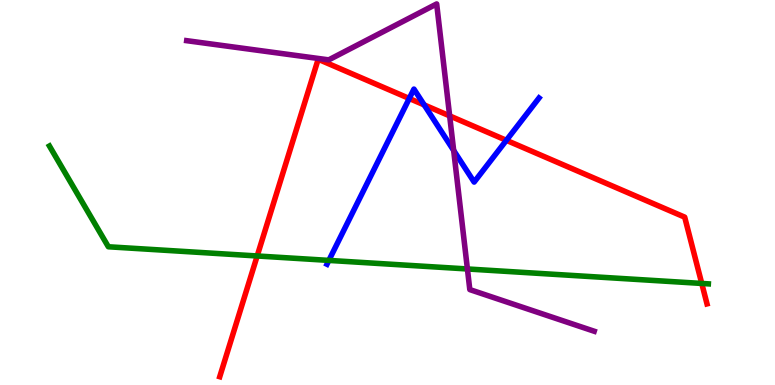[{'lines': ['blue', 'red'], 'intersections': [{'x': 5.28, 'y': 7.44}, {'x': 5.47, 'y': 7.28}, {'x': 6.53, 'y': 6.36}]}, {'lines': ['green', 'red'], 'intersections': [{'x': 3.32, 'y': 3.35}, {'x': 9.05, 'y': 2.64}]}, {'lines': ['purple', 'red'], 'intersections': [{'x': 5.8, 'y': 6.99}]}, {'lines': ['blue', 'green'], 'intersections': [{'x': 4.24, 'y': 3.24}]}, {'lines': ['blue', 'purple'], 'intersections': [{'x': 5.85, 'y': 6.09}]}, {'lines': ['green', 'purple'], 'intersections': [{'x': 6.03, 'y': 3.01}]}]